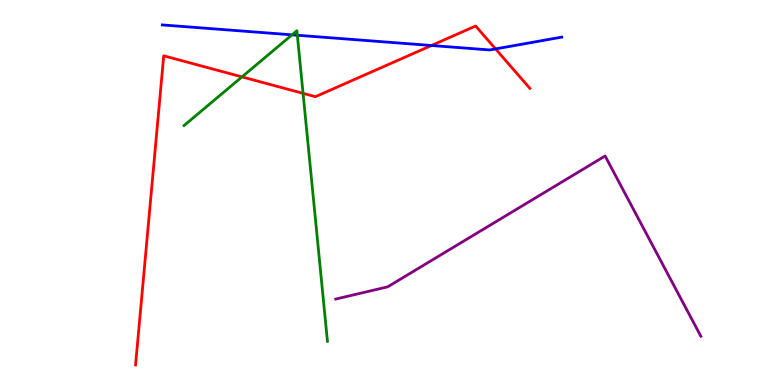[{'lines': ['blue', 'red'], 'intersections': [{'x': 5.57, 'y': 8.82}, {'x': 6.39, 'y': 8.73}]}, {'lines': ['green', 'red'], 'intersections': [{'x': 3.12, 'y': 8.0}, {'x': 3.91, 'y': 7.58}]}, {'lines': ['purple', 'red'], 'intersections': []}, {'lines': ['blue', 'green'], 'intersections': [{'x': 3.77, 'y': 9.1}, {'x': 3.84, 'y': 9.08}]}, {'lines': ['blue', 'purple'], 'intersections': []}, {'lines': ['green', 'purple'], 'intersections': []}]